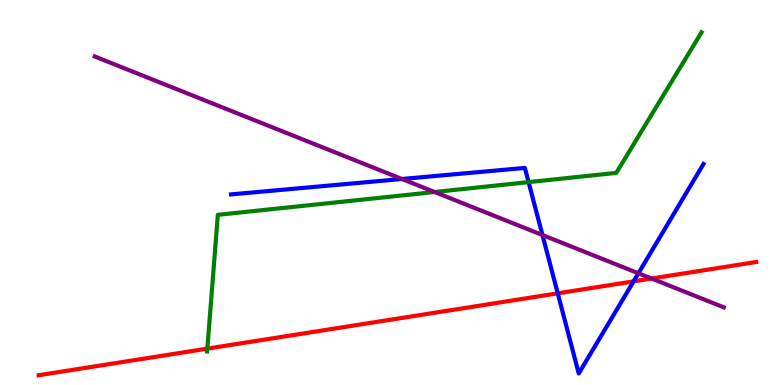[{'lines': ['blue', 'red'], 'intersections': [{'x': 7.2, 'y': 2.38}, {'x': 8.18, 'y': 2.69}]}, {'lines': ['green', 'red'], 'intersections': [{'x': 2.68, 'y': 0.945}]}, {'lines': ['purple', 'red'], 'intersections': [{'x': 8.41, 'y': 2.77}]}, {'lines': ['blue', 'green'], 'intersections': [{'x': 6.82, 'y': 5.27}]}, {'lines': ['blue', 'purple'], 'intersections': [{'x': 5.19, 'y': 5.35}, {'x': 7.0, 'y': 3.9}, {'x': 8.24, 'y': 2.9}]}, {'lines': ['green', 'purple'], 'intersections': [{'x': 5.61, 'y': 5.01}]}]